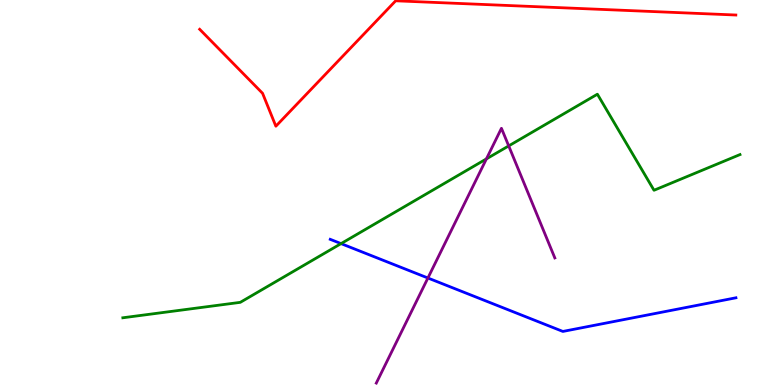[{'lines': ['blue', 'red'], 'intersections': []}, {'lines': ['green', 'red'], 'intersections': []}, {'lines': ['purple', 'red'], 'intersections': []}, {'lines': ['blue', 'green'], 'intersections': [{'x': 4.4, 'y': 3.67}]}, {'lines': ['blue', 'purple'], 'intersections': [{'x': 5.52, 'y': 2.78}]}, {'lines': ['green', 'purple'], 'intersections': [{'x': 6.28, 'y': 5.87}, {'x': 6.56, 'y': 6.21}]}]